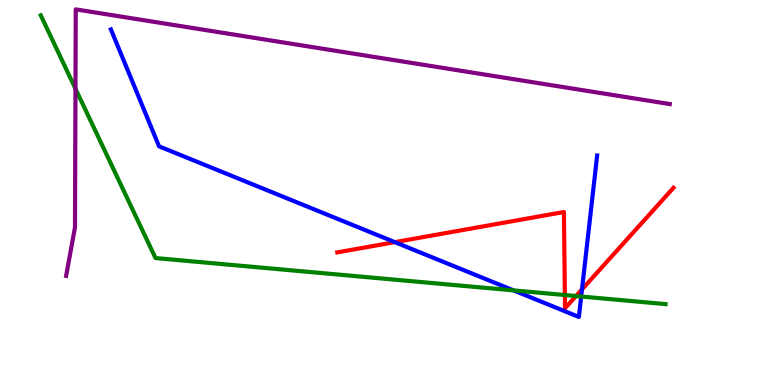[{'lines': ['blue', 'red'], 'intersections': [{'x': 5.09, 'y': 3.71}, {'x': 7.51, 'y': 2.48}]}, {'lines': ['green', 'red'], 'intersections': [{'x': 7.29, 'y': 2.34}, {'x': 7.43, 'y': 2.31}]}, {'lines': ['purple', 'red'], 'intersections': []}, {'lines': ['blue', 'green'], 'intersections': [{'x': 6.63, 'y': 2.46}, {'x': 7.5, 'y': 2.3}]}, {'lines': ['blue', 'purple'], 'intersections': []}, {'lines': ['green', 'purple'], 'intersections': [{'x': 0.974, 'y': 7.7}]}]